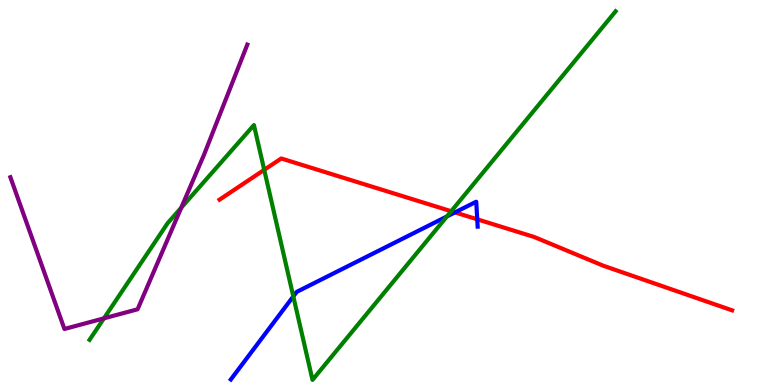[{'lines': ['blue', 'red'], 'intersections': [{'x': 5.87, 'y': 4.48}, {'x': 6.16, 'y': 4.3}]}, {'lines': ['green', 'red'], 'intersections': [{'x': 3.41, 'y': 5.59}, {'x': 5.82, 'y': 4.51}]}, {'lines': ['purple', 'red'], 'intersections': []}, {'lines': ['blue', 'green'], 'intersections': [{'x': 3.78, 'y': 2.3}, {'x': 5.77, 'y': 4.38}]}, {'lines': ['blue', 'purple'], 'intersections': []}, {'lines': ['green', 'purple'], 'intersections': [{'x': 1.34, 'y': 1.73}, {'x': 2.34, 'y': 4.61}]}]